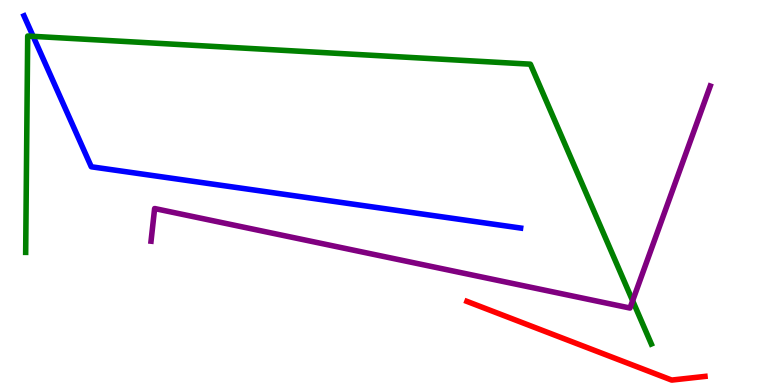[{'lines': ['blue', 'red'], 'intersections': []}, {'lines': ['green', 'red'], 'intersections': []}, {'lines': ['purple', 'red'], 'intersections': []}, {'lines': ['blue', 'green'], 'intersections': [{'x': 0.428, 'y': 9.06}]}, {'lines': ['blue', 'purple'], 'intersections': []}, {'lines': ['green', 'purple'], 'intersections': [{'x': 8.16, 'y': 2.19}]}]